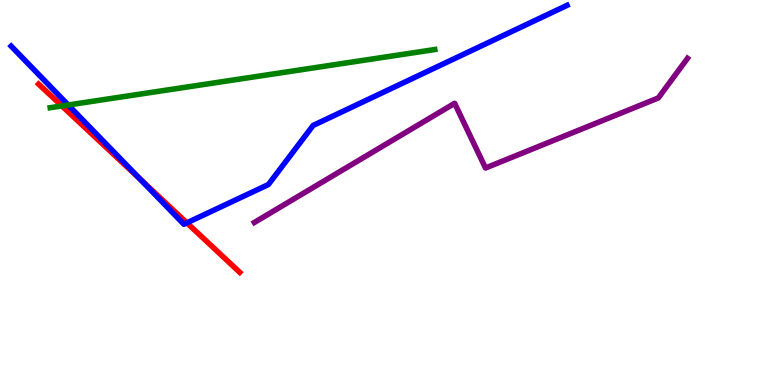[{'lines': ['blue', 'red'], 'intersections': [{'x': 1.81, 'y': 5.35}, {'x': 2.41, 'y': 4.21}]}, {'lines': ['green', 'red'], 'intersections': [{'x': 0.799, 'y': 7.25}]}, {'lines': ['purple', 'red'], 'intersections': []}, {'lines': ['blue', 'green'], 'intersections': [{'x': 0.88, 'y': 7.27}]}, {'lines': ['blue', 'purple'], 'intersections': []}, {'lines': ['green', 'purple'], 'intersections': []}]